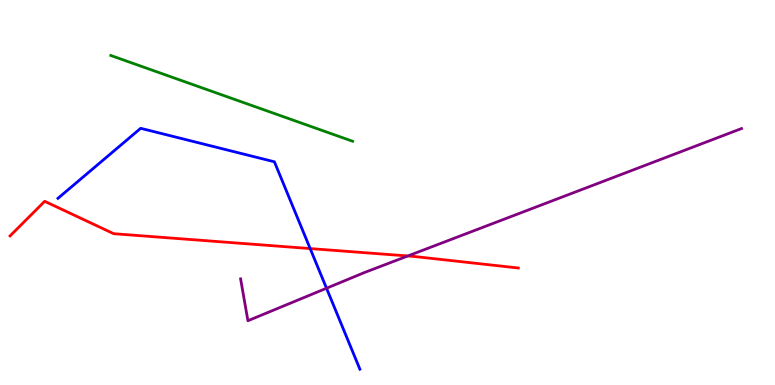[{'lines': ['blue', 'red'], 'intersections': [{'x': 4.0, 'y': 3.54}]}, {'lines': ['green', 'red'], 'intersections': []}, {'lines': ['purple', 'red'], 'intersections': [{'x': 5.26, 'y': 3.35}]}, {'lines': ['blue', 'green'], 'intersections': []}, {'lines': ['blue', 'purple'], 'intersections': [{'x': 4.21, 'y': 2.51}]}, {'lines': ['green', 'purple'], 'intersections': []}]